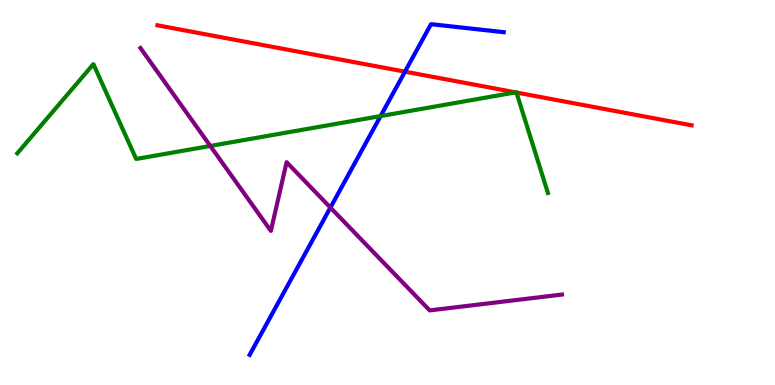[{'lines': ['blue', 'red'], 'intersections': [{'x': 5.23, 'y': 8.14}]}, {'lines': ['green', 'red'], 'intersections': [{'x': 6.65, 'y': 7.6}, {'x': 6.66, 'y': 7.6}]}, {'lines': ['purple', 'red'], 'intersections': []}, {'lines': ['blue', 'green'], 'intersections': [{'x': 4.91, 'y': 6.99}]}, {'lines': ['blue', 'purple'], 'intersections': [{'x': 4.26, 'y': 4.61}]}, {'lines': ['green', 'purple'], 'intersections': [{'x': 2.71, 'y': 6.21}]}]